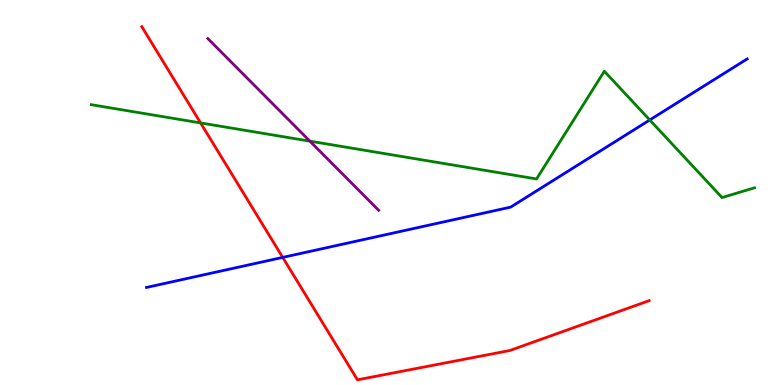[{'lines': ['blue', 'red'], 'intersections': [{'x': 3.65, 'y': 3.31}]}, {'lines': ['green', 'red'], 'intersections': [{'x': 2.59, 'y': 6.81}]}, {'lines': ['purple', 'red'], 'intersections': []}, {'lines': ['blue', 'green'], 'intersections': [{'x': 8.38, 'y': 6.88}]}, {'lines': ['blue', 'purple'], 'intersections': []}, {'lines': ['green', 'purple'], 'intersections': [{'x': 4.0, 'y': 6.33}]}]